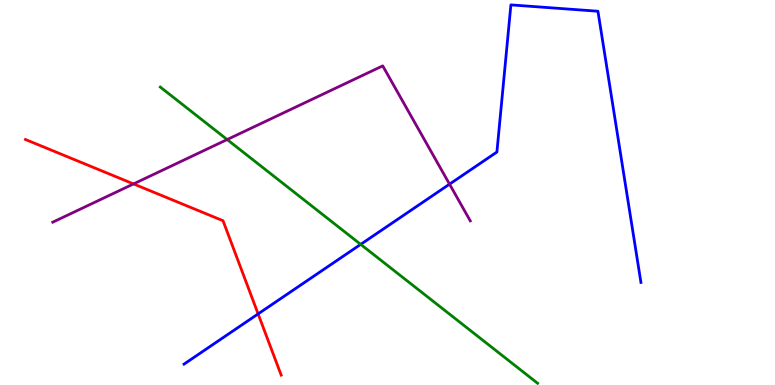[{'lines': ['blue', 'red'], 'intersections': [{'x': 3.33, 'y': 1.85}]}, {'lines': ['green', 'red'], 'intersections': []}, {'lines': ['purple', 'red'], 'intersections': [{'x': 1.72, 'y': 5.22}]}, {'lines': ['blue', 'green'], 'intersections': [{'x': 4.65, 'y': 3.65}]}, {'lines': ['blue', 'purple'], 'intersections': [{'x': 5.8, 'y': 5.22}]}, {'lines': ['green', 'purple'], 'intersections': [{'x': 2.93, 'y': 6.38}]}]